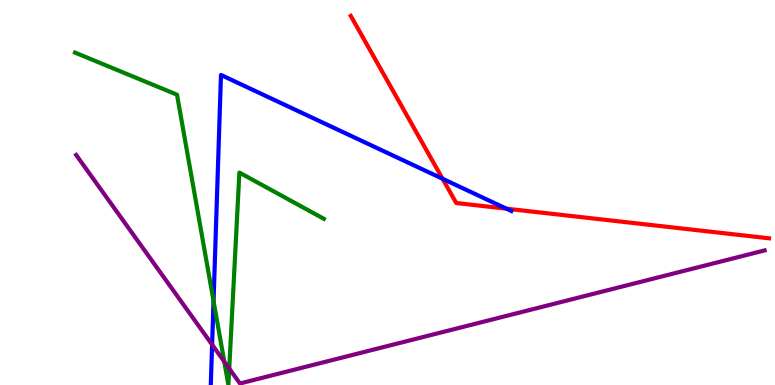[{'lines': ['blue', 'red'], 'intersections': [{'x': 5.71, 'y': 5.36}, {'x': 6.53, 'y': 4.58}]}, {'lines': ['green', 'red'], 'intersections': []}, {'lines': ['purple', 'red'], 'intersections': []}, {'lines': ['blue', 'green'], 'intersections': [{'x': 2.76, 'y': 2.18}]}, {'lines': ['blue', 'purple'], 'intersections': [{'x': 2.74, 'y': 1.05}]}, {'lines': ['green', 'purple'], 'intersections': [{'x': 2.89, 'y': 0.608}, {'x': 2.96, 'y': 0.427}]}]